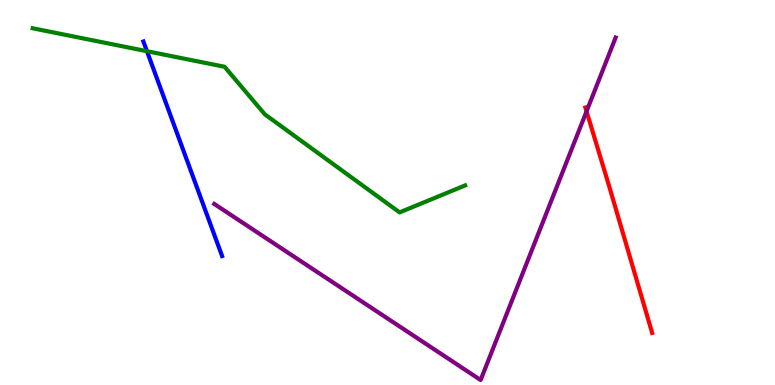[{'lines': ['blue', 'red'], 'intersections': []}, {'lines': ['green', 'red'], 'intersections': []}, {'lines': ['purple', 'red'], 'intersections': [{'x': 7.57, 'y': 7.11}]}, {'lines': ['blue', 'green'], 'intersections': [{'x': 1.9, 'y': 8.67}]}, {'lines': ['blue', 'purple'], 'intersections': []}, {'lines': ['green', 'purple'], 'intersections': []}]